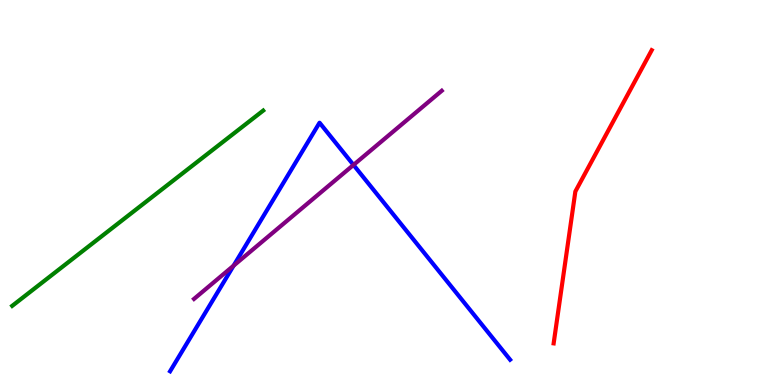[{'lines': ['blue', 'red'], 'intersections': []}, {'lines': ['green', 'red'], 'intersections': []}, {'lines': ['purple', 'red'], 'intersections': []}, {'lines': ['blue', 'green'], 'intersections': []}, {'lines': ['blue', 'purple'], 'intersections': [{'x': 3.01, 'y': 3.1}, {'x': 4.56, 'y': 5.72}]}, {'lines': ['green', 'purple'], 'intersections': []}]